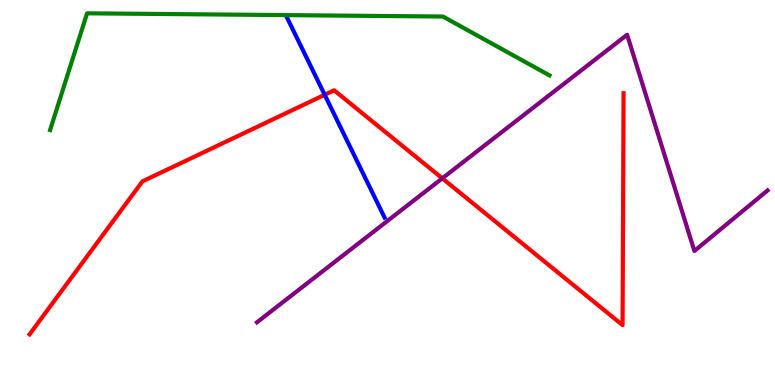[{'lines': ['blue', 'red'], 'intersections': [{'x': 4.19, 'y': 7.54}]}, {'lines': ['green', 'red'], 'intersections': []}, {'lines': ['purple', 'red'], 'intersections': [{'x': 5.71, 'y': 5.37}]}, {'lines': ['blue', 'green'], 'intersections': []}, {'lines': ['blue', 'purple'], 'intersections': []}, {'lines': ['green', 'purple'], 'intersections': []}]